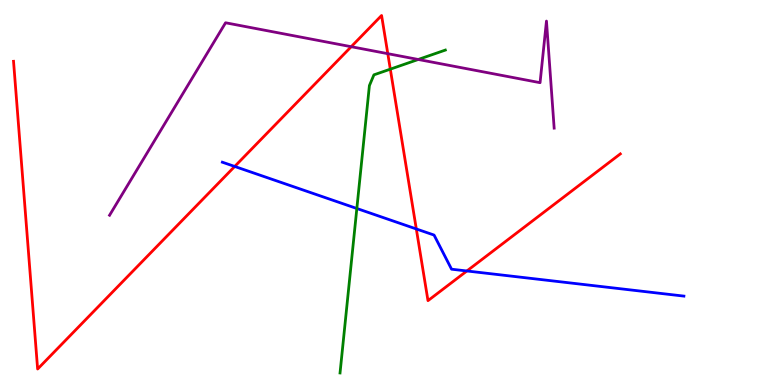[{'lines': ['blue', 'red'], 'intersections': [{'x': 3.03, 'y': 5.68}, {'x': 5.37, 'y': 4.05}, {'x': 6.02, 'y': 2.96}]}, {'lines': ['green', 'red'], 'intersections': [{'x': 5.04, 'y': 8.2}]}, {'lines': ['purple', 'red'], 'intersections': [{'x': 4.53, 'y': 8.79}, {'x': 5.0, 'y': 8.61}]}, {'lines': ['blue', 'green'], 'intersections': [{'x': 4.6, 'y': 4.58}]}, {'lines': ['blue', 'purple'], 'intersections': []}, {'lines': ['green', 'purple'], 'intersections': [{'x': 5.4, 'y': 8.46}]}]